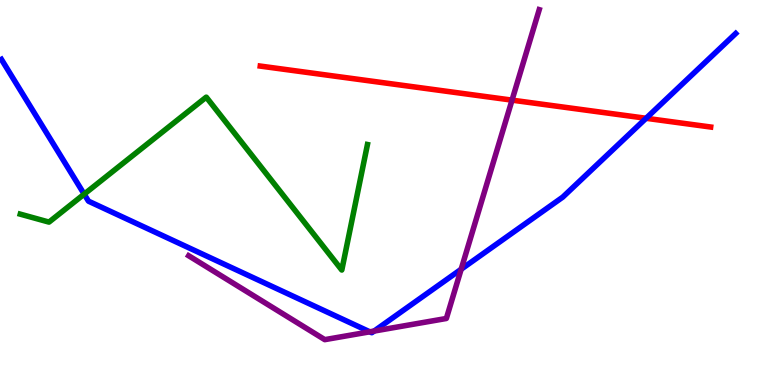[{'lines': ['blue', 'red'], 'intersections': [{'x': 8.34, 'y': 6.93}]}, {'lines': ['green', 'red'], 'intersections': []}, {'lines': ['purple', 'red'], 'intersections': [{'x': 6.61, 'y': 7.4}]}, {'lines': ['blue', 'green'], 'intersections': [{'x': 1.09, 'y': 4.96}]}, {'lines': ['blue', 'purple'], 'intersections': [{'x': 4.77, 'y': 1.38}, {'x': 4.83, 'y': 1.4}, {'x': 5.95, 'y': 3.01}]}, {'lines': ['green', 'purple'], 'intersections': []}]